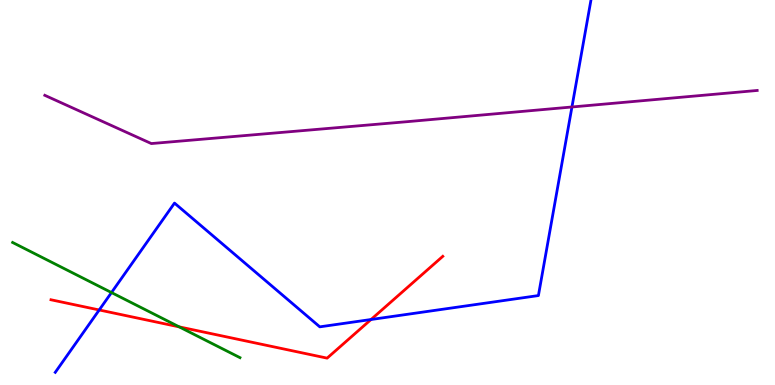[{'lines': ['blue', 'red'], 'intersections': [{'x': 1.28, 'y': 1.95}, {'x': 4.79, 'y': 1.7}]}, {'lines': ['green', 'red'], 'intersections': [{'x': 2.31, 'y': 1.51}]}, {'lines': ['purple', 'red'], 'intersections': []}, {'lines': ['blue', 'green'], 'intersections': [{'x': 1.44, 'y': 2.4}]}, {'lines': ['blue', 'purple'], 'intersections': [{'x': 7.38, 'y': 7.22}]}, {'lines': ['green', 'purple'], 'intersections': []}]